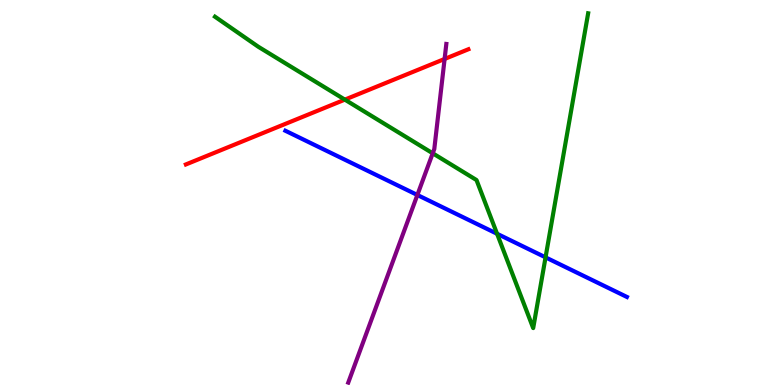[{'lines': ['blue', 'red'], 'intersections': []}, {'lines': ['green', 'red'], 'intersections': [{'x': 4.45, 'y': 7.41}]}, {'lines': ['purple', 'red'], 'intersections': [{'x': 5.74, 'y': 8.47}]}, {'lines': ['blue', 'green'], 'intersections': [{'x': 6.41, 'y': 3.93}, {'x': 7.04, 'y': 3.32}]}, {'lines': ['blue', 'purple'], 'intersections': [{'x': 5.39, 'y': 4.94}]}, {'lines': ['green', 'purple'], 'intersections': [{'x': 5.58, 'y': 6.02}]}]